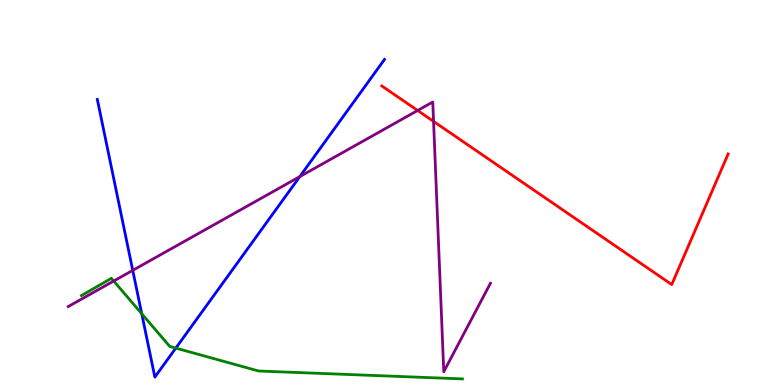[{'lines': ['blue', 'red'], 'intersections': []}, {'lines': ['green', 'red'], 'intersections': []}, {'lines': ['purple', 'red'], 'intersections': [{'x': 5.39, 'y': 7.13}, {'x': 5.59, 'y': 6.85}]}, {'lines': ['blue', 'green'], 'intersections': [{'x': 1.83, 'y': 1.85}, {'x': 2.27, 'y': 0.958}]}, {'lines': ['blue', 'purple'], 'intersections': [{'x': 1.71, 'y': 2.98}, {'x': 3.87, 'y': 5.41}]}, {'lines': ['green', 'purple'], 'intersections': [{'x': 1.47, 'y': 2.7}]}]